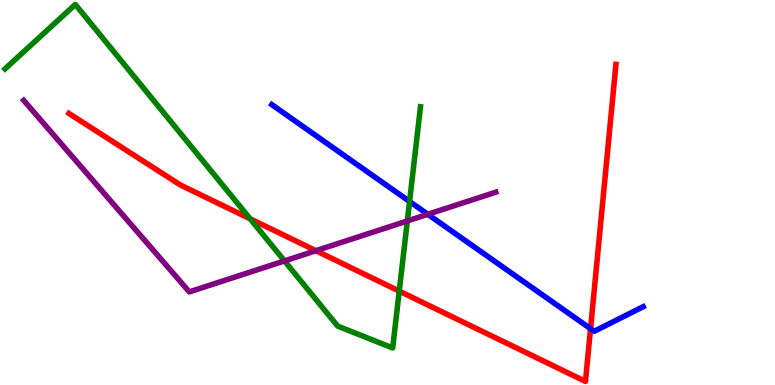[{'lines': ['blue', 'red'], 'intersections': [{'x': 7.62, 'y': 1.46}]}, {'lines': ['green', 'red'], 'intersections': [{'x': 3.23, 'y': 4.32}, {'x': 5.15, 'y': 2.44}]}, {'lines': ['purple', 'red'], 'intersections': [{'x': 4.08, 'y': 3.49}]}, {'lines': ['blue', 'green'], 'intersections': [{'x': 5.28, 'y': 4.77}]}, {'lines': ['blue', 'purple'], 'intersections': [{'x': 5.52, 'y': 4.43}]}, {'lines': ['green', 'purple'], 'intersections': [{'x': 3.67, 'y': 3.22}, {'x': 5.26, 'y': 4.26}]}]